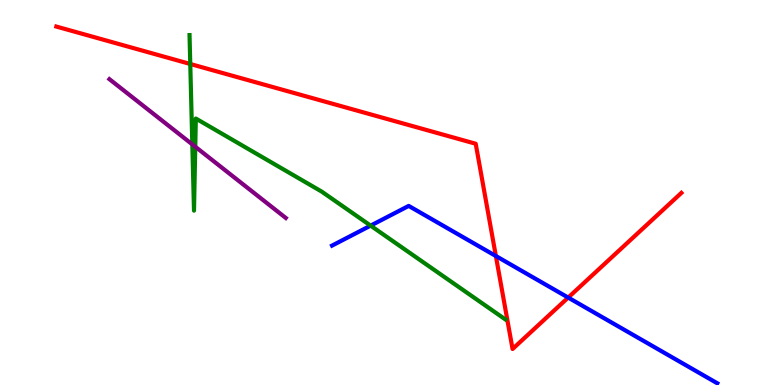[{'lines': ['blue', 'red'], 'intersections': [{'x': 6.4, 'y': 3.35}, {'x': 7.33, 'y': 2.27}]}, {'lines': ['green', 'red'], 'intersections': [{'x': 2.46, 'y': 8.34}]}, {'lines': ['purple', 'red'], 'intersections': []}, {'lines': ['blue', 'green'], 'intersections': [{'x': 4.78, 'y': 4.14}]}, {'lines': ['blue', 'purple'], 'intersections': []}, {'lines': ['green', 'purple'], 'intersections': [{'x': 2.48, 'y': 6.25}, {'x': 2.52, 'y': 6.19}]}]